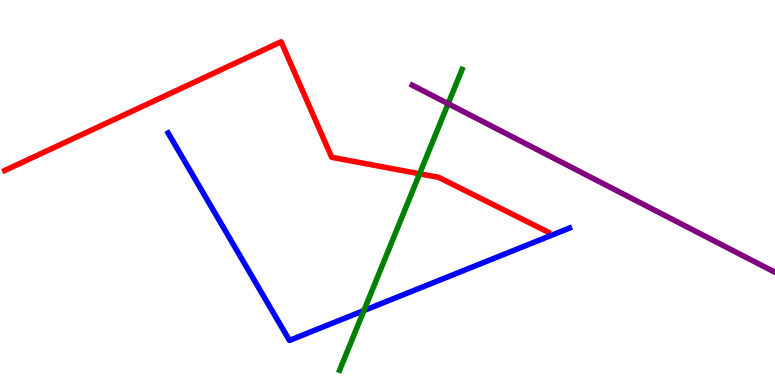[{'lines': ['blue', 'red'], 'intersections': []}, {'lines': ['green', 'red'], 'intersections': [{'x': 5.41, 'y': 5.49}]}, {'lines': ['purple', 'red'], 'intersections': []}, {'lines': ['blue', 'green'], 'intersections': [{'x': 4.7, 'y': 1.93}]}, {'lines': ['blue', 'purple'], 'intersections': []}, {'lines': ['green', 'purple'], 'intersections': [{'x': 5.78, 'y': 7.31}]}]